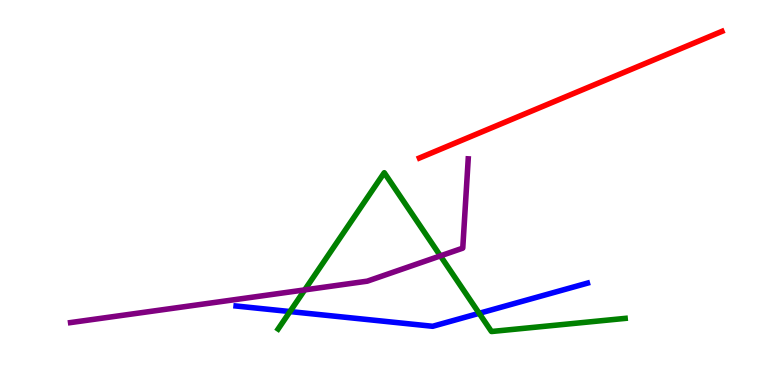[{'lines': ['blue', 'red'], 'intersections': []}, {'lines': ['green', 'red'], 'intersections': []}, {'lines': ['purple', 'red'], 'intersections': []}, {'lines': ['blue', 'green'], 'intersections': [{'x': 3.74, 'y': 1.91}, {'x': 6.18, 'y': 1.86}]}, {'lines': ['blue', 'purple'], 'intersections': []}, {'lines': ['green', 'purple'], 'intersections': [{'x': 3.93, 'y': 2.47}, {'x': 5.68, 'y': 3.35}]}]